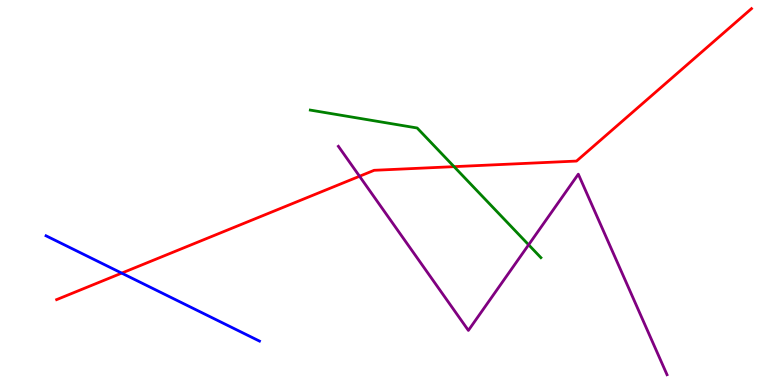[{'lines': ['blue', 'red'], 'intersections': [{'x': 1.57, 'y': 2.91}]}, {'lines': ['green', 'red'], 'intersections': [{'x': 5.86, 'y': 5.67}]}, {'lines': ['purple', 'red'], 'intersections': [{'x': 4.64, 'y': 5.42}]}, {'lines': ['blue', 'green'], 'intersections': []}, {'lines': ['blue', 'purple'], 'intersections': []}, {'lines': ['green', 'purple'], 'intersections': [{'x': 6.82, 'y': 3.64}]}]